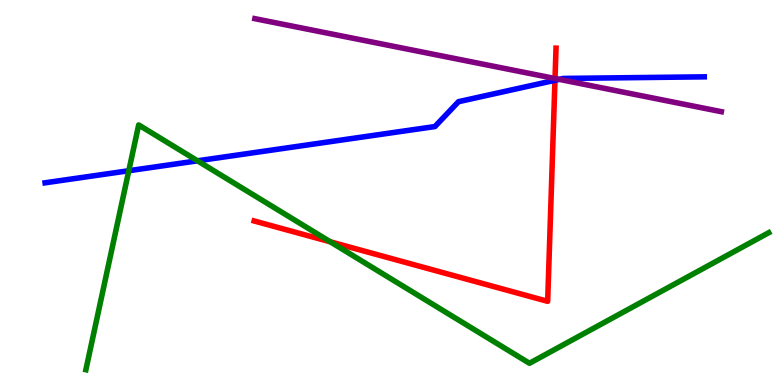[{'lines': ['blue', 'red'], 'intersections': [{'x': 7.16, 'y': 7.91}]}, {'lines': ['green', 'red'], 'intersections': [{'x': 4.26, 'y': 3.72}]}, {'lines': ['purple', 'red'], 'intersections': [{'x': 7.16, 'y': 7.96}]}, {'lines': ['blue', 'green'], 'intersections': [{'x': 1.66, 'y': 5.57}, {'x': 2.55, 'y': 5.82}]}, {'lines': ['blue', 'purple'], 'intersections': [{'x': 7.22, 'y': 7.94}]}, {'lines': ['green', 'purple'], 'intersections': []}]